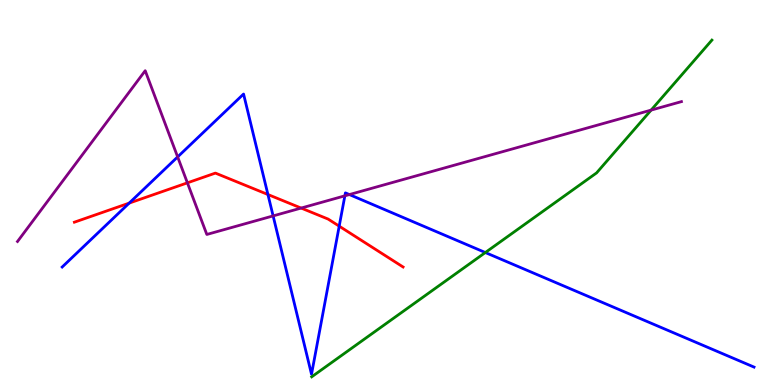[{'lines': ['blue', 'red'], 'intersections': [{'x': 1.67, 'y': 4.72}, {'x': 3.46, 'y': 4.95}, {'x': 4.38, 'y': 4.13}]}, {'lines': ['green', 'red'], 'intersections': []}, {'lines': ['purple', 'red'], 'intersections': [{'x': 2.42, 'y': 5.25}, {'x': 3.89, 'y': 4.6}]}, {'lines': ['blue', 'green'], 'intersections': [{'x': 6.26, 'y': 3.44}]}, {'lines': ['blue', 'purple'], 'intersections': [{'x': 2.29, 'y': 5.92}, {'x': 3.52, 'y': 4.39}, {'x': 4.45, 'y': 4.91}, {'x': 4.51, 'y': 4.95}]}, {'lines': ['green', 'purple'], 'intersections': [{'x': 8.4, 'y': 7.14}]}]